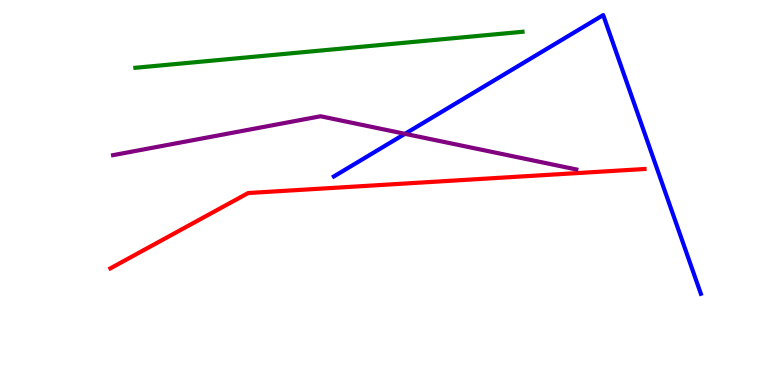[{'lines': ['blue', 'red'], 'intersections': []}, {'lines': ['green', 'red'], 'intersections': []}, {'lines': ['purple', 'red'], 'intersections': []}, {'lines': ['blue', 'green'], 'intersections': []}, {'lines': ['blue', 'purple'], 'intersections': [{'x': 5.23, 'y': 6.52}]}, {'lines': ['green', 'purple'], 'intersections': []}]